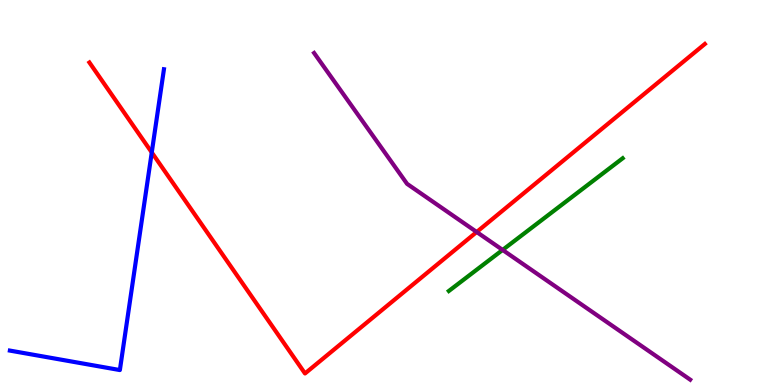[{'lines': ['blue', 'red'], 'intersections': [{'x': 1.96, 'y': 6.04}]}, {'lines': ['green', 'red'], 'intersections': []}, {'lines': ['purple', 'red'], 'intersections': [{'x': 6.15, 'y': 3.97}]}, {'lines': ['blue', 'green'], 'intersections': []}, {'lines': ['blue', 'purple'], 'intersections': []}, {'lines': ['green', 'purple'], 'intersections': [{'x': 6.49, 'y': 3.51}]}]